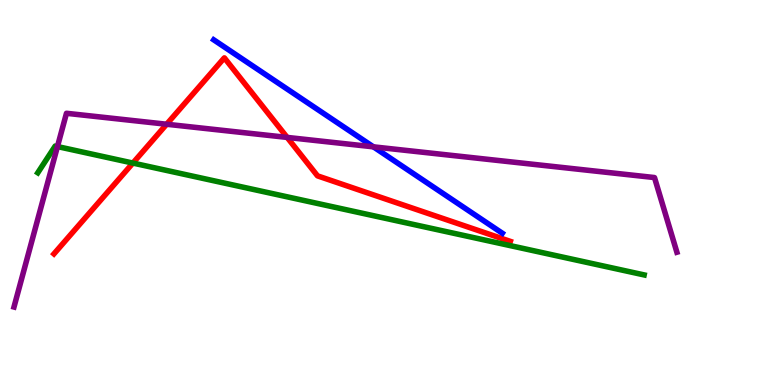[{'lines': ['blue', 'red'], 'intersections': []}, {'lines': ['green', 'red'], 'intersections': [{'x': 1.71, 'y': 5.76}]}, {'lines': ['purple', 'red'], 'intersections': [{'x': 2.15, 'y': 6.77}, {'x': 3.71, 'y': 6.43}]}, {'lines': ['blue', 'green'], 'intersections': []}, {'lines': ['blue', 'purple'], 'intersections': [{'x': 4.82, 'y': 6.19}]}, {'lines': ['green', 'purple'], 'intersections': [{'x': 0.741, 'y': 6.19}]}]